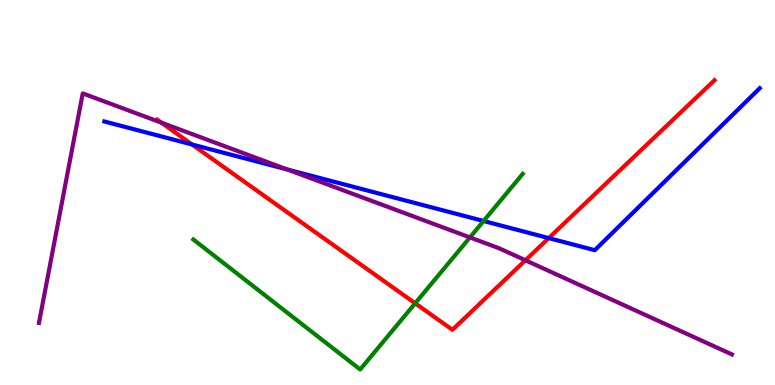[{'lines': ['blue', 'red'], 'intersections': [{'x': 2.48, 'y': 6.25}, {'x': 7.08, 'y': 3.82}]}, {'lines': ['green', 'red'], 'intersections': [{'x': 5.36, 'y': 2.12}]}, {'lines': ['purple', 'red'], 'intersections': [{'x': 2.08, 'y': 6.81}, {'x': 6.78, 'y': 3.24}]}, {'lines': ['blue', 'green'], 'intersections': [{'x': 6.24, 'y': 4.26}]}, {'lines': ['blue', 'purple'], 'intersections': [{'x': 3.71, 'y': 5.6}]}, {'lines': ['green', 'purple'], 'intersections': [{'x': 6.06, 'y': 3.83}]}]